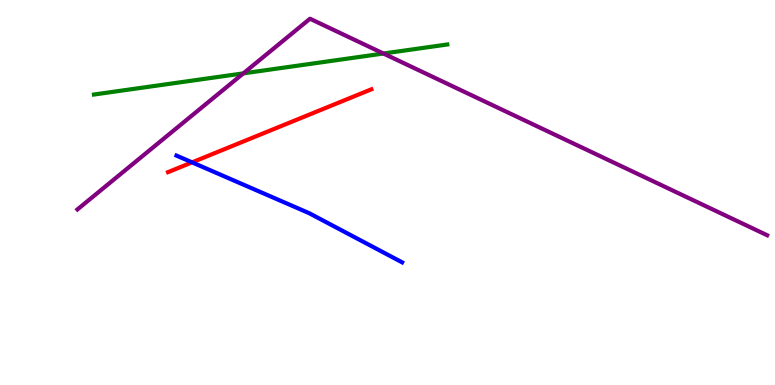[{'lines': ['blue', 'red'], 'intersections': [{'x': 2.48, 'y': 5.78}]}, {'lines': ['green', 'red'], 'intersections': []}, {'lines': ['purple', 'red'], 'intersections': []}, {'lines': ['blue', 'green'], 'intersections': []}, {'lines': ['blue', 'purple'], 'intersections': []}, {'lines': ['green', 'purple'], 'intersections': [{'x': 3.14, 'y': 8.09}, {'x': 4.95, 'y': 8.61}]}]